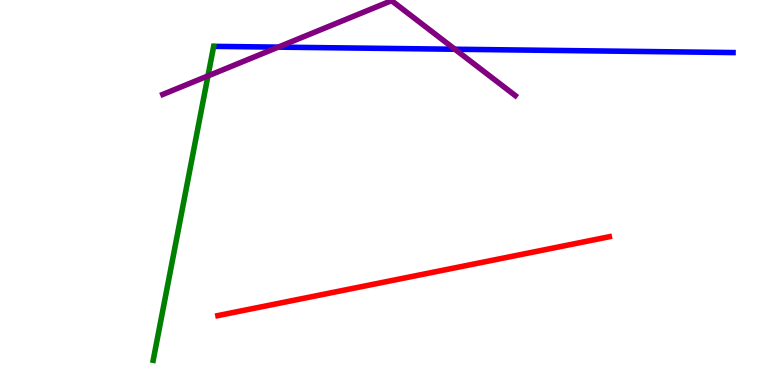[{'lines': ['blue', 'red'], 'intersections': []}, {'lines': ['green', 'red'], 'intersections': []}, {'lines': ['purple', 'red'], 'intersections': []}, {'lines': ['blue', 'green'], 'intersections': []}, {'lines': ['blue', 'purple'], 'intersections': [{'x': 3.59, 'y': 8.78}, {'x': 5.87, 'y': 8.72}]}, {'lines': ['green', 'purple'], 'intersections': [{'x': 2.68, 'y': 8.03}]}]